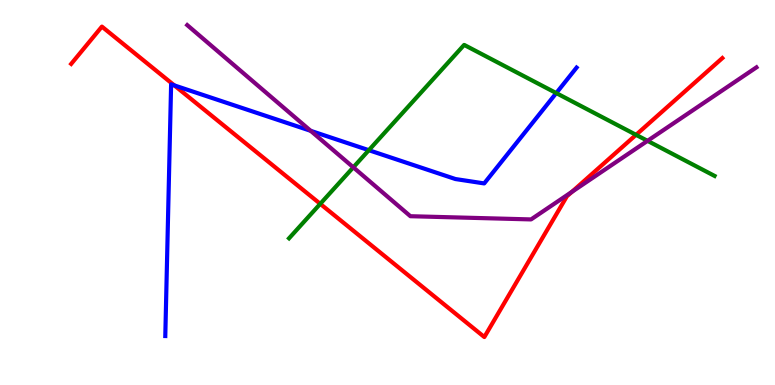[{'lines': ['blue', 'red'], 'intersections': [{'x': 2.25, 'y': 7.78}]}, {'lines': ['green', 'red'], 'intersections': [{'x': 4.13, 'y': 4.71}, {'x': 8.21, 'y': 6.5}]}, {'lines': ['purple', 'red'], 'intersections': [{'x': 7.38, 'y': 5.02}]}, {'lines': ['blue', 'green'], 'intersections': [{'x': 4.76, 'y': 6.1}, {'x': 7.18, 'y': 7.58}]}, {'lines': ['blue', 'purple'], 'intersections': [{'x': 4.01, 'y': 6.6}]}, {'lines': ['green', 'purple'], 'intersections': [{'x': 4.56, 'y': 5.65}, {'x': 8.36, 'y': 6.34}]}]